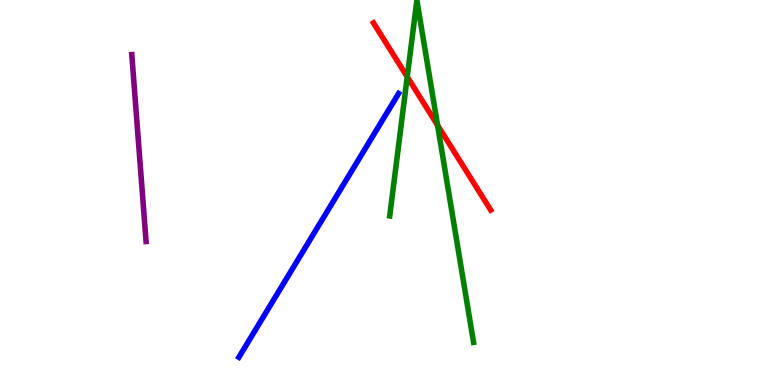[{'lines': ['blue', 'red'], 'intersections': []}, {'lines': ['green', 'red'], 'intersections': [{'x': 5.25, 'y': 8.0}, {'x': 5.65, 'y': 6.75}]}, {'lines': ['purple', 'red'], 'intersections': []}, {'lines': ['blue', 'green'], 'intersections': []}, {'lines': ['blue', 'purple'], 'intersections': []}, {'lines': ['green', 'purple'], 'intersections': []}]